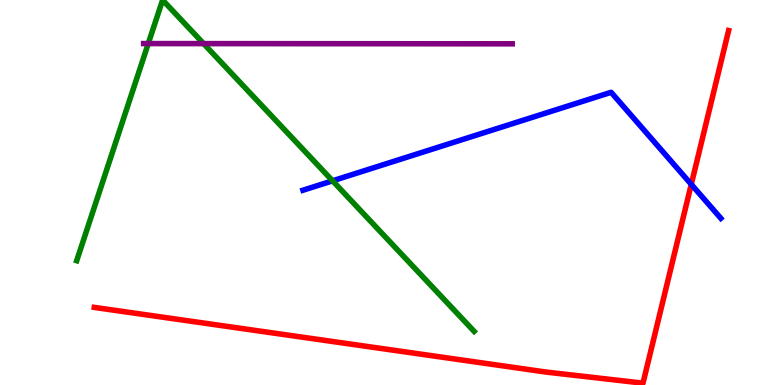[{'lines': ['blue', 'red'], 'intersections': [{'x': 8.92, 'y': 5.21}]}, {'lines': ['green', 'red'], 'intersections': []}, {'lines': ['purple', 'red'], 'intersections': []}, {'lines': ['blue', 'green'], 'intersections': [{'x': 4.29, 'y': 5.3}]}, {'lines': ['blue', 'purple'], 'intersections': []}, {'lines': ['green', 'purple'], 'intersections': [{'x': 1.91, 'y': 8.87}, {'x': 2.63, 'y': 8.87}]}]